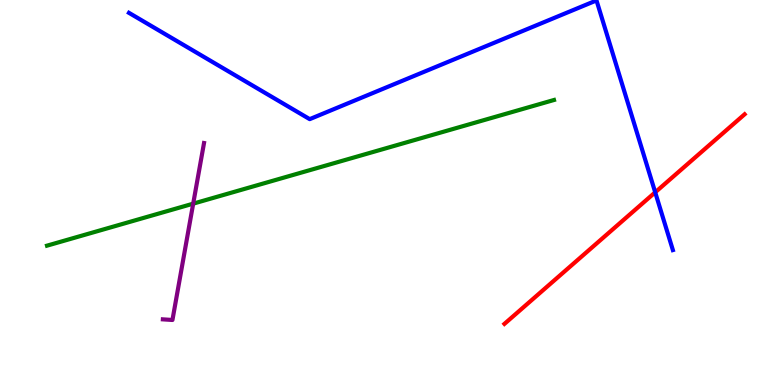[{'lines': ['blue', 'red'], 'intersections': [{'x': 8.45, 'y': 5.0}]}, {'lines': ['green', 'red'], 'intersections': []}, {'lines': ['purple', 'red'], 'intersections': []}, {'lines': ['blue', 'green'], 'intersections': []}, {'lines': ['blue', 'purple'], 'intersections': []}, {'lines': ['green', 'purple'], 'intersections': [{'x': 2.49, 'y': 4.71}]}]